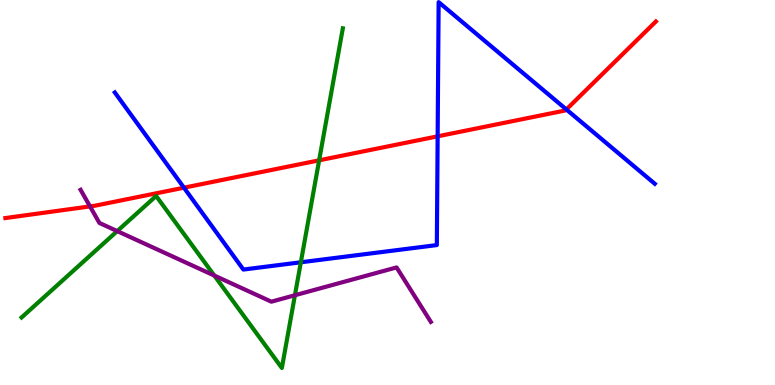[{'lines': ['blue', 'red'], 'intersections': [{'x': 2.37, 'y': 5.12}, {'x': 5.65, 'y': 6.46}, {'x': 7.31, 'y': 7.16}]}, {'lines': ['green', 'red'], 'intersections': [{'x': 4.12, 'y': 5.84}]}, {'lines': ['purple', 'red'], 'intersections': [{'x': 1.16, 'y': 4.64}]}, {'lines': ['blue', 'green'], 'intersections': [{'x': 3.88, 'y': 3.19}]}, {'lines': ['blue', 'purple'], 'intersections': []}, {'lines': ['green', 'purple'], 'intersections': [{'x': 1.51, 'y': 4.0}, {'x': 2.77, 'y': 2.84}, {'x': 3.81, 'y': 2.33}]}]